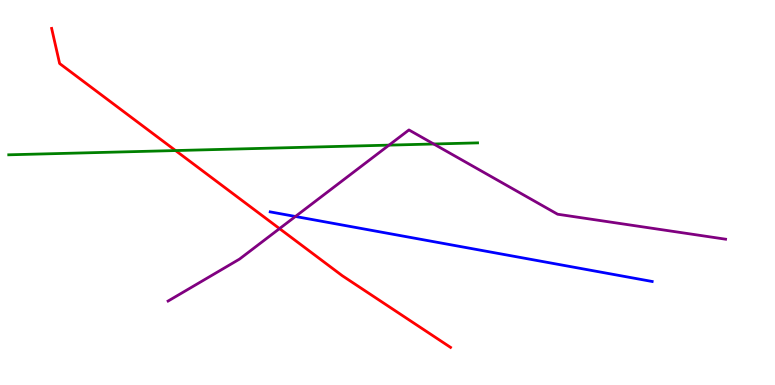[{'lines': ['blue', 'red'], 'intersections': []}, {'lines': ['green', 'red'], 'intersections': [{'x': 2.27, 'y': 6.09}]}, {'lines': ['purple', 'red'], 'intersections': [{'x': 3.61, 'y': 4.06}]}, {'lines': ['blue', 'green'], 'intersections': []}, {'lines': ['blue', 'purple'], 'intersections': [{'x': 3.81, 'y': 4.38}]}, {'lines': ['green', 'purple'], 'intersections': [{'x': 5.02, 'y': 6.23}, {'x': 5.6, 'y': 6.26}]}]